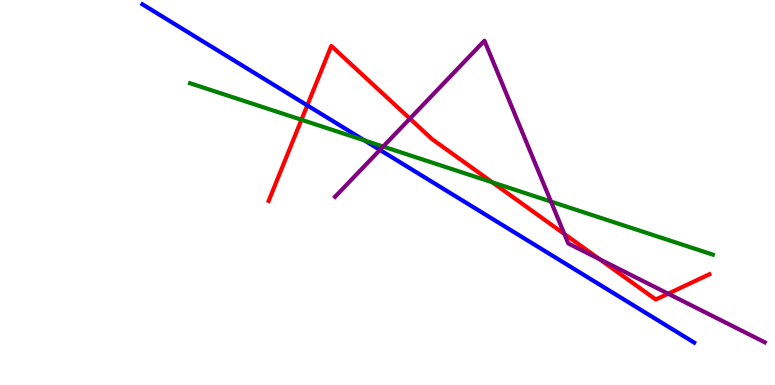[{'lines': ['blue', 'red'], 'intersections': [{'x': 3.96, 'y': 7.26}]}, {'lines': ['green', 'red'], 'intersections': [{'x': 3.89, 'y': 6.89}, {'x': 6.35, 'y': 5.26}]}, {'lines': ['purple', 'red'], 'intersections': [{'x': 5.29, 'y': 6.92}, {'x': 7.28, 'y': 3.92}, {'x': 7.74, 'y': 3.27}, {'x': 8.62, 'y': 2.37}]}, {'lines': ['blue', 'green'], 'intersections': [{'x': 4.7, 'y': 6.35}]}, {'lines': ['blue', 'purple'], 'intersections': [{'x': 4.9, 'y': 6.11}]}, {'lines': ['green', 'purple'], 'intersections': [{'x': 4.94, 'y': 6.19}, {'x': 7.11, 'y': 4.76}]}]